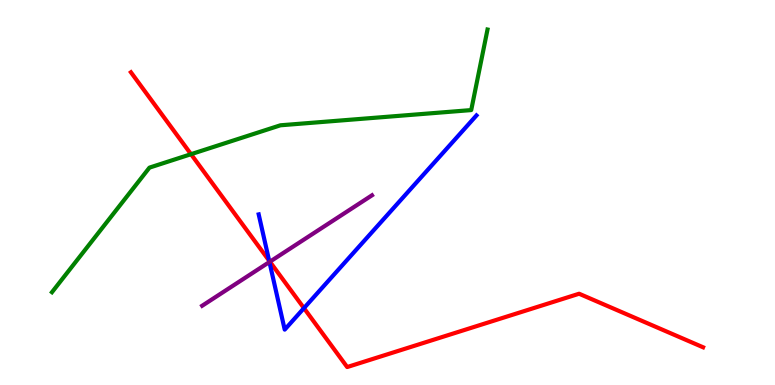[{'lines': ['blue', 'red'], 'intersections': [{'x': 3.47, 'y': 3.23}, {'x': 3.92, 'y': 2.0}]}, {'lines': ['green', 'red'], 'intersections': [{'x': 2.46, 'y': 6.0}]}, {'lines': ['purple', 'red'], 'intersections': [{'x': 3.48, 'y': 3.2}]}, {'lines': ['blue', 'green'], 'intersections': []}, {'lines': ['blue', 'purple'], 'intersections': [{'x': 3.48, 'y': 3.19}]}, {'lines': ['green', 'purple'], 'intersections': []}]